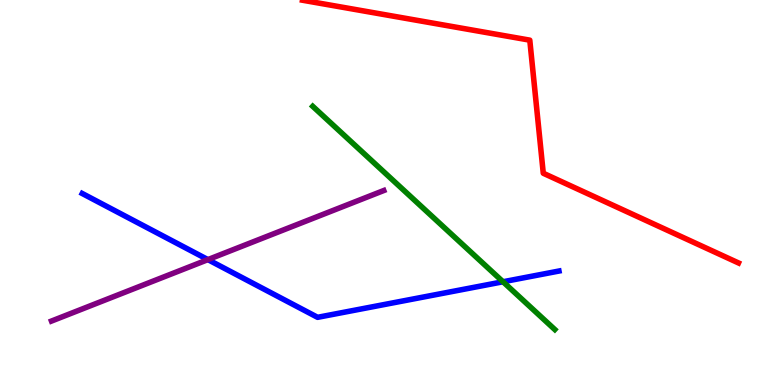[{'lines': ['blue', 'red'], 'intersections': []}, {'lines': ['green', 'red'], 'intersections': []}, {'lines': ['purple', 'red'], 'intersections': []}, {'lines': ['blue', 'green'], 'intersections': [{'x': 6.49, 'y': 2.68}]}, {'lines': ['blue', 'purple'], 'intersections': [{'x': 2.68, 'y': 3.26}]}, {'lines': ['green', 'purple'], 'intersections': []}]